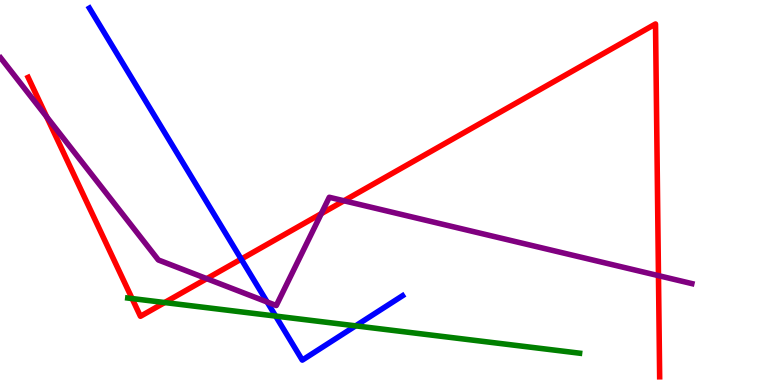[{'lines': ['blue', 'red'], 'intersections': [{'x': 3.11, 'y': 3.27}]}, {'lines': ['green', 'red'], 'intersections': [{'x': 1.7, 'y': 2.25}, {'x': 2.12, 'y': 2.14}]}, {'lines': ['purple', 'red'], 'intersections': [{'x': 0.602, 'y': 6.96}, {'x': 2.67, 'y': 2.76}, {'x': 4.15, 'y': 4.45}, {'x': 4.44, 'y': 4.79}, {'x': 8.5, 'y': 2.84}]}, {'lines': ['blue', 'green'], 'intersections': [{'x': 3.56, 'y': 1.79}, {'x': 4.59, 'y': 1.54}]}, {'lines': ['blue', 'purple'], 'intersections': [{'x': 3.45, 'y': 2.16}]}, {'lines': ['green', 'purple'], 'intersections': []}]